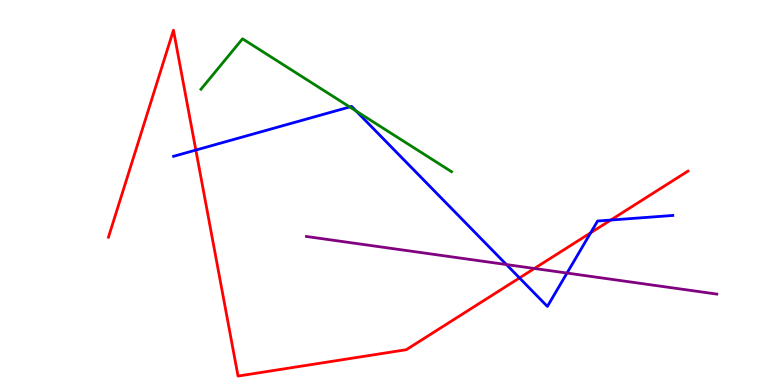[{'lines': ['blue', 'red'], 'intersections': [{'x': 2.53, 'y': 6.1}, {'x': 6.7, 'y': 2.78}, {'x': 7.62, 'y': 3.95}, {'x': 7.88, 'y': 4.28}]}, {'lines': ['green', 'red'], 'intersections': []}, {'lines': ['purple', 'red'], 'intersections': [{'x': 6.9, 'y': 3.03}]}, {'lines': ['blue', 'green'], 'intersections': [{'x': 4.51, 'y': 7.22}, {'x': 4.6, 'y': 7.11}]}, {'lines': ['blue', 'purple'], 'intersections': [{'x': 6.53, 'y': 3.13}, {'x': 7.32, 'y': 2.91}]}, {'lines': ['green', 'purple'], 'intersections': []}]